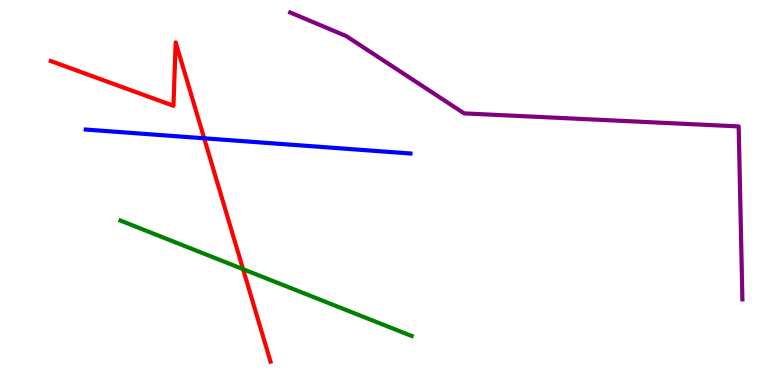[{'lines': ['blue', 'red'], 'intersections': [{'x': 2.63, 'y': 6.41}]}, {'lines': ['green', 'red'], 'intersections': [{'x': 3.14, 'y': 3.01}]}, {'lines': ['purple', 'red'], 'intersections': []}, {'lines': ['blue', 'green'], 'intersections': []}, {'lines': ['blue', 'purple'], 'intersections': []}, {'lines': ['green', 'purple'], 'intersections': []}]